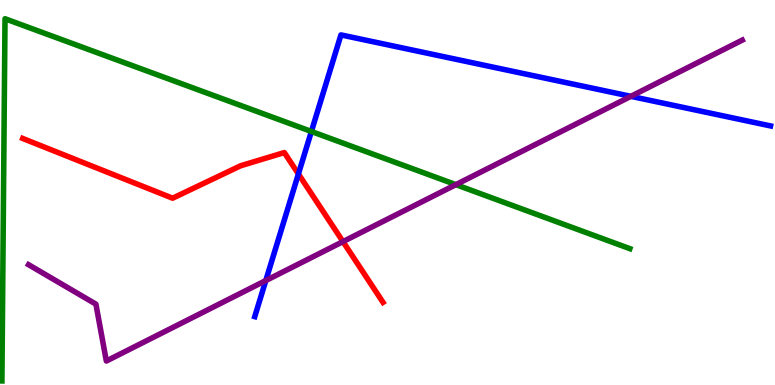[{'lines': ['blue', 'red'], 'intersections': [{'x': 3.85, 'y': 5.48}]}, {'lines': ['green', 'red'], 'intersections': []}, {'lines': ['purple', 'red'], 'intersections': [{'x': 4.43, 'y': 3.72}]}, {'lines': ['blue', 'green'], 'intersections': [{'x': 4.02, 'y': 6.58}]}, {'lines': ['blue', 'purple'], 'intersections': [{'x': 3.43, 'y': 2.71}, {'x': 8.14, 'y': 7.5}]}, {'lines': ['green', 'purple'], 'intersections': [{'x': 5.88, 'y': 5.2}]}]